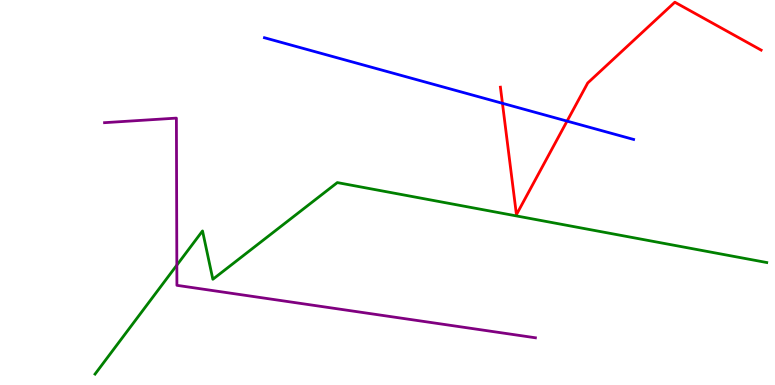[{'lines': ['blue', 'red'], 'intersections': [{'x': 6.48, 'y': 7.32}, {'x': 7.32, 'y': 6.85}]}, {'lines': ['green', 'red'], 'intersections': []}, {'lines': ['purple', 'red'], 'intersections': []}, {'lines': ['blue', 'green'], 'intersections': []}, {'lines': ['blue', 'purple'], 'intersections': []}, {'lines': ['green', 'purple'], 'intersections': [{'x': 2.28, 'y': 3.11}]}]